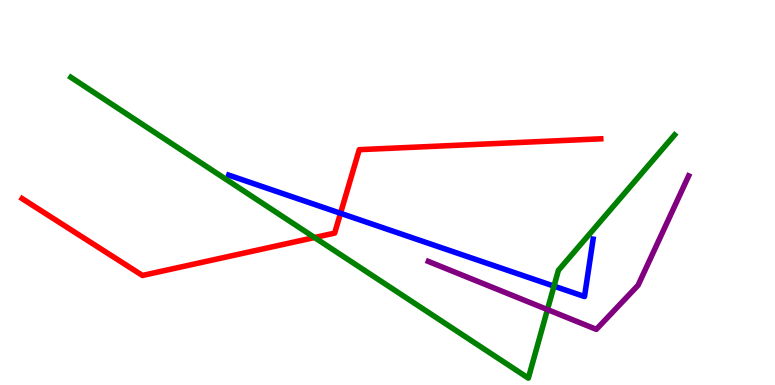[{'lines': ['blue', 'red'], 'intersections': [{'x': 4.39, 'y': 4.46}]}, {'lines': ['green', 'red'], 'intersections': [{'x': 4.06, 'y': 3.83}]}, {'lines': ['purple', 'red'], 'intersections': []}, {'lines': ['blue', 'green'], 'intersections': [{'x': 7.15, 'y': 2.57}]}, {'lines': ['blue', 'purple'], 'intersections': []}, {'lines': ['green', 'purple'], 'intersections': [{'x': 7.06, 'y': 1.96}]}]